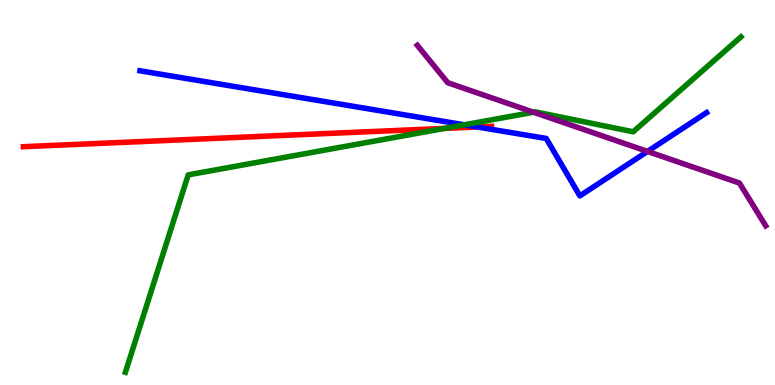[{'lines': ['blue', 'red'], 'intersections': [{'x': 6.16, 'y': 6.7}]}, {'lines': ['green', 'red'], 'intersections': [{'x': 5.73, 'y': 6.66}]}, {'lines': ['purple', 'red'], 'intersections': []}, {'lines': ['blue', 'green'], 'intersections': [{'x': 5.99, 'y': 6.76}]}, {'lines': ['blue', 'purple'], 'intersections': [{'x': 8.36, 'y': 6.07}]}, {'lines': ['green', 'purple'], 'intersections': [{'x': 6.88, 'y': 7.08}]}]